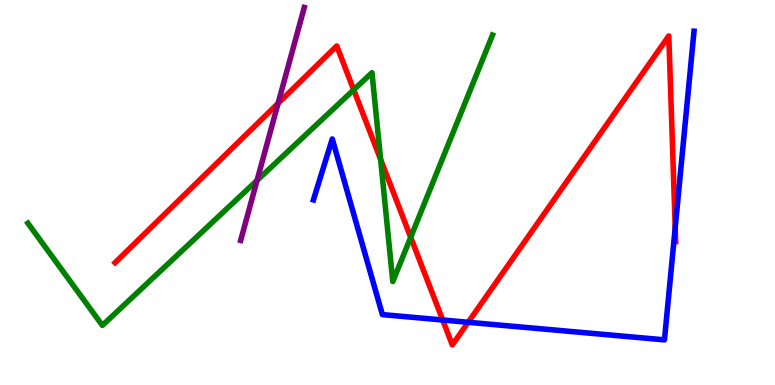[{'lines': ['blue', 'red'], 'intersections': [{'x': 5.71, 'y': 1.69}, {'x': 6.04, 'y': 1.63}, {'x': 8.71, 'y': 4.09}]}, {'lines': ['green', 'red'], 'intersections': [{'x': 4.56, 'y': 7.67}, {'x': 4.91, 'y': 5.86}, {'x': 5.3, 'y': 3.84}]}, {'lines': ['purple', 'red'], 'intersections': [{'x': 3.59, 'y': 7.32}]}, {'lines': ['blue', 'green'], 'intersections': []}, {'lines': ['blue', 'purple'], 'intersections': []}, {'lines': ['green', 'purple'], 'intersections': [{'x': 3.32, 'y': 5.31}]}]